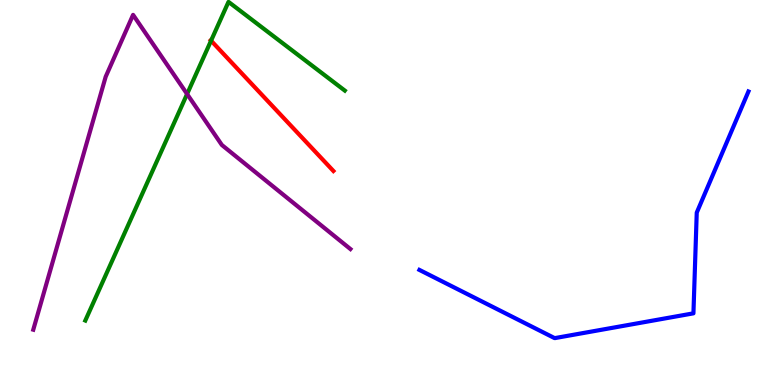[{'lines': ['blue', 'red'], 'intersections': []}, {'lines': ['green', 'red'], 'intersections': [{'x': 2.72, 'y': 8.94}]}, {'lines': ['purple', 'red'], 'intersections': []}, {'lines': ['blue', 'green'], 'intersections': []}, {'lines': ['blue', 'purple'], 'intersections': []}, {'lines': ['green', 'purple'], 'intersections': [{'x': 2.41, 'y': 7.56}]}]